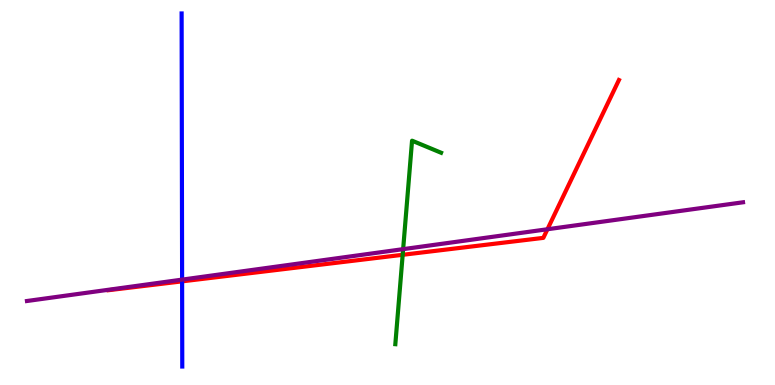[{'lines': ['blue', 'red'], 'intersections': [{'x': 2.35, 'y': 2.69}]}, {'lines': ['green', 'red'], 'intersections': [{'x': 5.2, 'y': 3.38}]}, {'lines': ['purple', 'red'], 'intersections': [{'x': 7.06, 'y': 4.05}]}, {'lines': ['blue', 'green'], 'intersections': []}, {'lines': ['blue', 'purple'], 'intersections': [{'x': 2.35, 'y': 2.74}]}, {'lines': ['green', 'purple'], 'intersections': [{'x': 5.2, 'y': 3.53}]}]